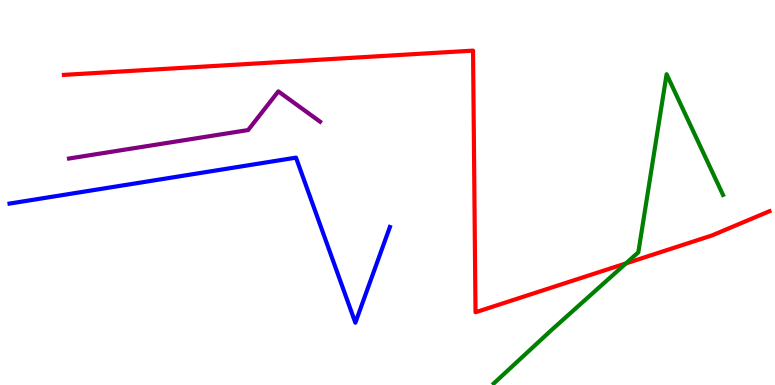[{'lines': ['blue', 'red'], 'intersections': []}, {'lines': ['green', 'red'], 'intersections': [{'x': 8.08, 'y': 3.16}]}, {'lines': ['purple', 'red'], 'intersections': []}, {'lines': ['blue', 'green'], 'intersections': []}, {'lines': ['blue', 'purple'], 'intersections': []}, {'lines': ['green', 'purple'], 'intersections': []}]